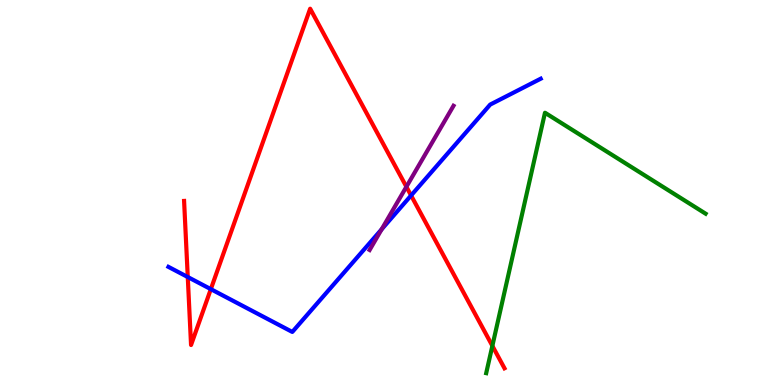[{'lines': ['blue', 'red'], 'intersections': [{'x': 2.42, 'y': 2.8}, {'x': 2.72, 'y': 2.49}, {'x': 5.3, 'y': 4.92}]}, {'lines': ['green', 'red'], 'intersections': [{'x': 6.35, 'y': 1.02}]}, {'lines': ['purple', 'red'], 'intersections': [{'x': 5.24, 'y': 5.15}]}, {'lines': ['blue', 'green'], 'intersections': []}, {'lines': ['blue', 'purple'], 'intersections': [{'x': 4.92, 'y': 4.04}]}, {'lines': ['green', 'purple'], 'intersections': []}]